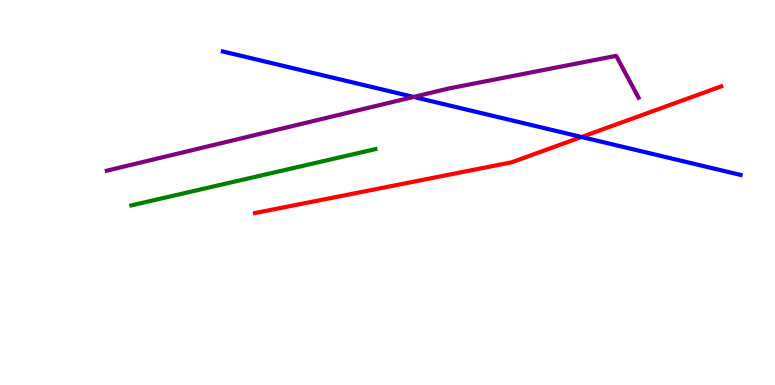[{'lines': ['blue', 'red'], 'intersections': [{'x': 7.5, 'y': 6.44}]}, {'lines': ['green', 'red'], 'intersections': []}, {'lines': ['purple', 'red'], 'intersections': []}, {'lines': ['blue', 'green'], 'intersections': []}, {'lines': ['blue', 'purple'], 'intersections': [{'x': 5.34, 'y': 7.48}]}, {'lines': ['green', 'purple'], 'intersections': []}]